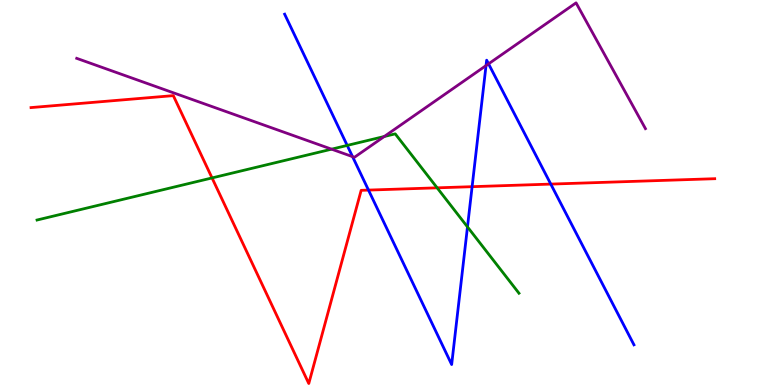[{'lines': ['blue', 'red'], 'intersections': [{'x': 4.75, 'y': 5.06}, {'x': 6.09, 'y': 5.15}, {'x': 7.11, 'y': 5.22}]}, {'lines': ['green', 'red'], 'intersections': [{'x': 2.74, 'y': 5.38}, {'x': 5.64, 'y': 5.12}]}, {'lines': ['purple', 'red'], 'intersections': []}, {'lines': ['blue', 'green'], 'intersections': [{'x': 4.48, 'y': 6.22}, {'x': 6.03, 'y': 4.11}]}, {'lines': ['blue', 'purple'], 'intersections': [{'x': 4.55, 'y': 5.93}, {'x': 6.27, 'y': 8.3}, {'x': 6.3, 'y': 8.34}]}, {'lines': ['green', 'purple'], 'intersections': [{'x': 4.28, 'y': 6.13}, {'x': 4.96, 'y': 6.45}]}]